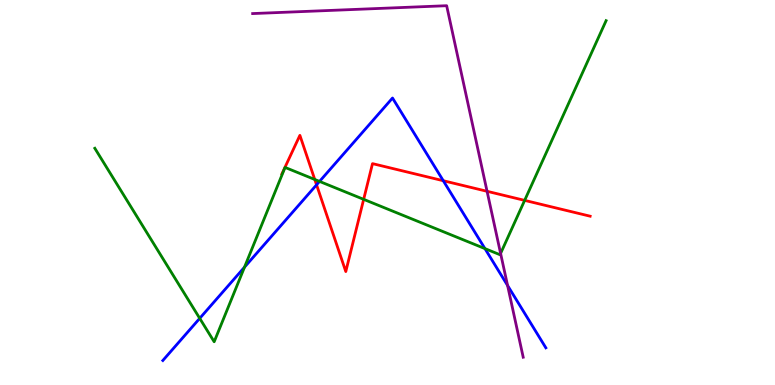[{'lines': ['blue', 'red'], 'intersections': [{'x': 4.08, 'y': 5.2}, {'x': 5.72, 'y': 5.31}]}, {'lines': ['green', 'red'], 'intersections': [{'x': 4.06, 'y': 5.34}, {'x': 4.69, 'y': 4.82}, {'x': 6.77, 'y': 4.8}]}, {'lines': ['purple', 'red'], 'intersections': [{'x': 6.28, 'y': 5.03}]}, {'lines': ['blue', 'green'], 'intersections': [{'x': 2.58, 'y': 1.73}, {'x': 3.15, 'y': 3.06}, {'x': 4.12, 'y': 5.29}, {'x': 6.26, 'y': 3.54}]}, {'lines': ['blue', 'purple'], 'intersections': [{'x': 6.55, 'y': 2.58}]}, {'lines': ['green', 'purple'], 'intersections': [{'x': 6.46, 'y': 3.42}]}]